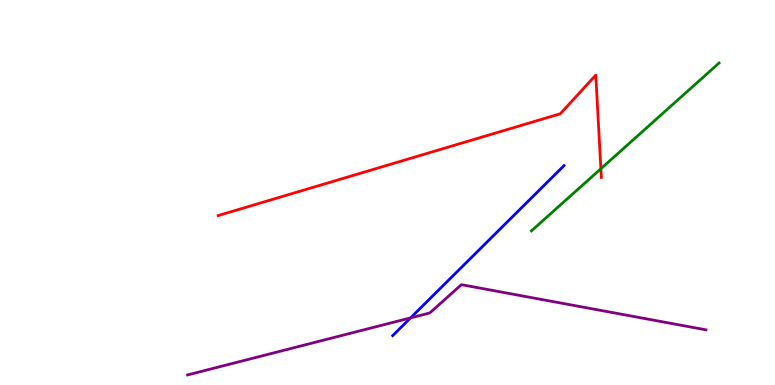[{'lines': ['blue', 'red'], 'intersections': []}, {'lines': ['green', 'red'], 'intersections': [{'x': 7.75, 'y': 5.62}]}, {'lines': ['purple', 'red'], 'intersections': []}, {'lines': ['blue', 'green'], 'intersections': []}, {'lines': ['blue', 'purple'], 'intersections': [{'x': 5.3, 'y': 1.74}]}, {'lines': ['green', 'purple'], 'intersections': []}]